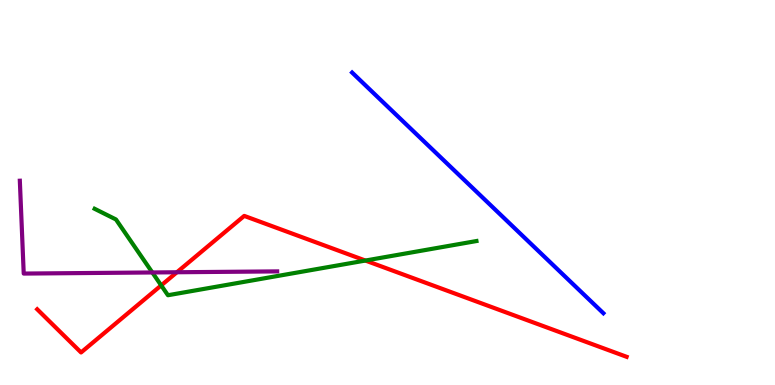[{'lines': ['blue', 'red'], 'intersections': []}, {'lines': ['green', 'red'], 'intersections': [{'x': 2.08, 'y': 2.59}, {'x': 4.71, 'y': 3.23}]}, {'lines': ['purple', 'red'], 'intersections': [{'x': 2.28, 'y': 2.93}]}, {'lines': ['blue', 'green'], 'intersections': []}, {'lines': ['blue', 'purple'], 'intersections': []}, {'lines': ['green', 'purple'], 'intersections': [{'x': 1.97, 'y': 2.92}]}]